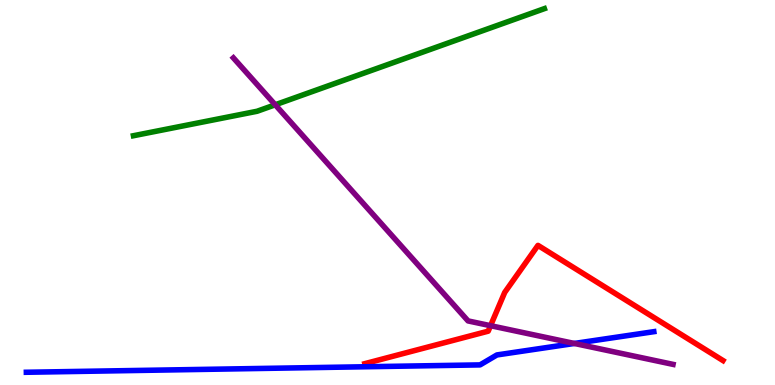[{'lines': ['blue', 'red'], 'intersections': []}, {'lines': ['green', 'red'], 'intersections': []}, {'lines': ['purple', 'red'], 'intersections': [{'x': 6.33, 'y': 1.54}]}, {'lines': ['blue', 'green'], 'intersections': []}, {'lines': ['blue', 'purple'], 'intersections': [{'x': 7.41, 'y': 1.08}]}, {'lines': ['green', 'purple'], 'intersections': [{'x': 3.55, 'y': 7.28}]}]